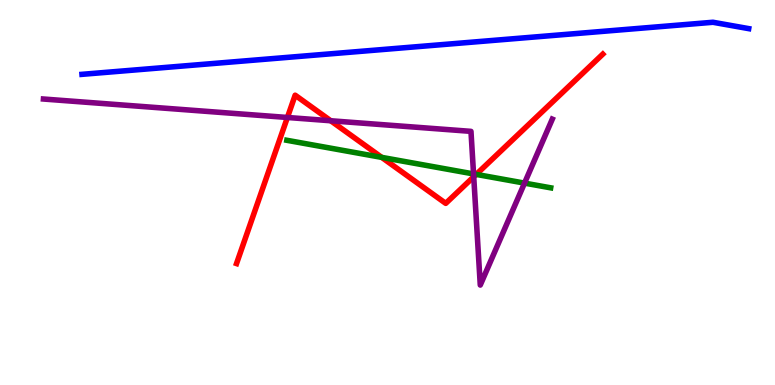[{'lines': ['blue', 'red'], 'intersections': []}, {'lines': ['green', 'red'], 'intersections': [{'x': 4.93, 'y': 5.91}, {'x': 6.14, 'y': 5.47}]}, {'lines': ['purple', 'red'], 'intersections': [{'x': 3.71, 'y': 6.95}, {'x': 4.27, 'y': 6.86}, {'x': 6.11, 'y': 5.41}]}, {'lines': ['blue', 'green'], 'intersections': []}, {'lines': ['blue', 'purple'], 'intersections': []}, {'lines': ['green', 'purple'], 'intersections': [{'x': 6.11, 'y': 5.48}, {'x': 6.77, 'y': 5.24}]}]